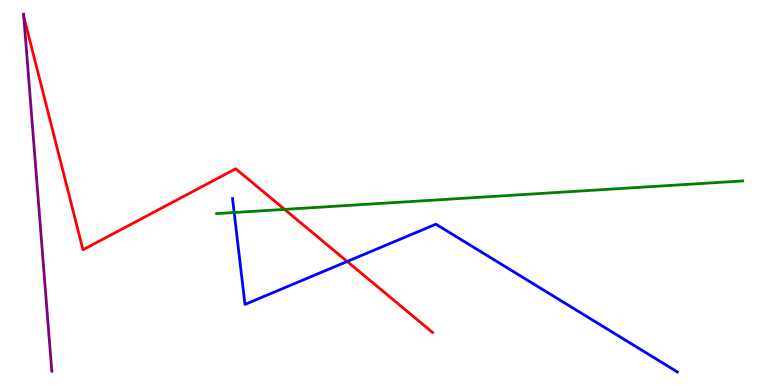[{'lines': ['blue', 'red'], 'intersections': [{'x': 4.48, 'y': 3.21}]}, {'lines': ['green', 'red'], 'intersections': [{'x': 3.67, 'y': 4.56}]}, {'lines': ['purple', 'red'], 'intersections': [{'x': 0.307, 'y': 9.56}]}, {'lines': ['blue', 'green'], 'intersections': [{'x': 3.02, 'y': 4.48}]}, {'lines': ['blue', 'purple'], 'intersections': []}, {'lines': ['green', 'purple'], 'intersections': []}]